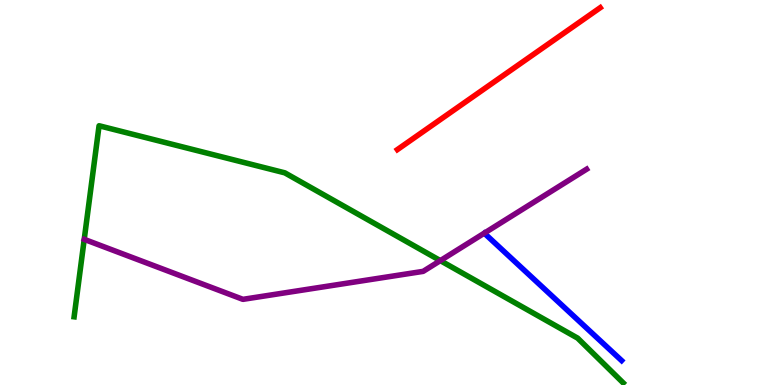[{'lines': ['blue', 'red'], 'intersections': []}, {'lines': ['green', 'red'], 'intersections': []}, {'lines': ['purple', 'red'], 'intersections': []}, {'lines': ['blue', 'green'], 'intersections': []}, {'lines': ['blue', 'purple'], 'intersections': []}, {'lines': ['green', 'purple'], 'intersections': [{'x': 5.68, 'y': 3.23}]}]